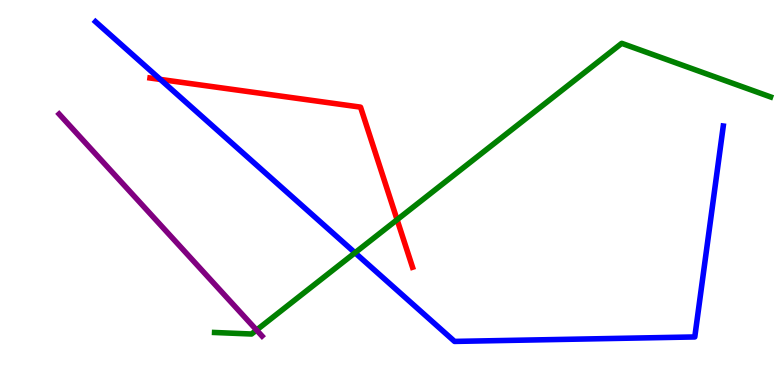[{'lines': ['blue', 'red'], 'intersections': [{'x': 2.07, 'y': 7.94}]}, {'lines': ['green', 'red'], 'intersections': [{'x': 5.12, 'y': 4.29}]}, {'lines': ['purple', 'red'], 'intersections': []}, {'lines': ['blue', 'green'], 'intersections': [{'x': 4.58, 'y': 3.43}]}, {'lines': ['blue', 'purple'], 'intersections': []}, {'lines': ['green', 'purple'], 'intersections': [{'x': 3.31, 'y': 1.43}]}]